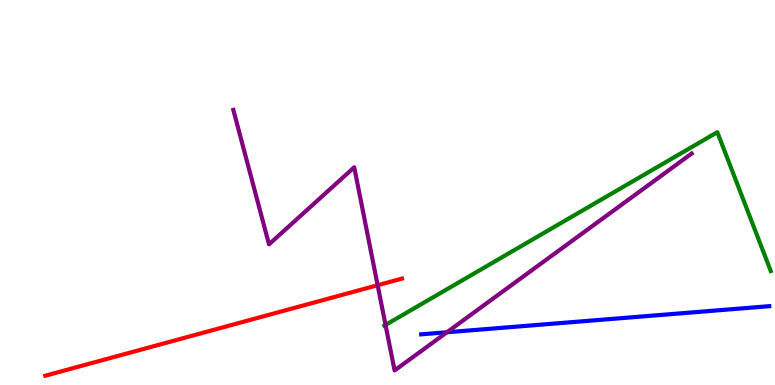[{'lines': ['blue', 'red'], 'intersections': []}, {'lines': ['green', 'red'], 'intersections': []}, {'lines': ['purple', 'red'], 'intersections': [{'x': 4.87, 'y': 2.59}]}, {'lines': ['blue', 'green'], 'intersections': []}, {'lines': ['blue', 'purple'], 'intersections': [{'x': 5.77, 'y': 1.37}]}, {'lines': ['green', 'purple'], 'intersections': [{'x': 4.97, 'y': 1.56}]}]